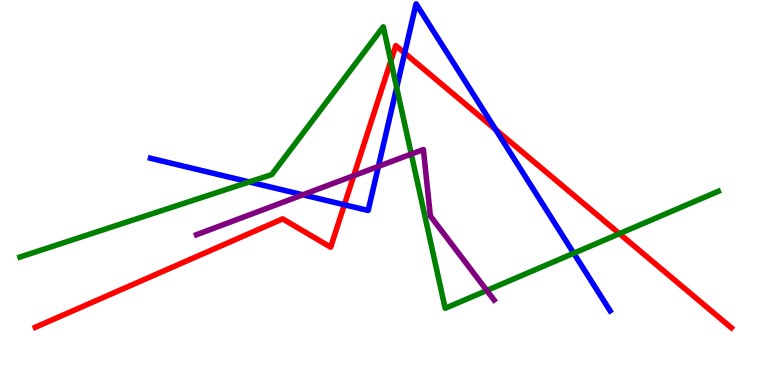[{'lines': ['blue', 'red'], 'intersections': [{'x': 4.44, 'y': 4.68}, {'x': 5.22, 'y': 8.62}, {'x': 6.4, 'y': 6.63}]}, {'lines': ['green', 'red'], 'intersections': [{'x': 5.04, 'y': 8.41}, {'x': 7.99, 'y': 3.93}]}, {'lines': ['purple', 'red'], 'intersections': [{'x': 4.56, 'y': 5.44}]}, {'lines': ['blue', 'green'], 'intersections': [{'x': 3.22, 'y': 5.27}, {'x': 5.12, 'y': 7.72}, {'x': 7.4, 'y': 3.42}]}, {'lines': ['blue', 'purple'], 'intersections': [{'x': 3.91, 'y': 4.94}, {'x': 4.88, 'y': 5.68}]}, {'lines': ['green', 'purple'], 'intersections': [{'x': 5.31, 'y': 6.0}, {'x': 6.28, 'y': 2.46}]}]